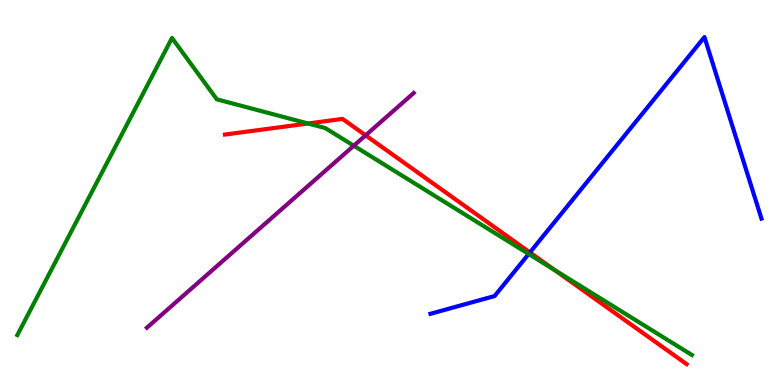[{'lines': ['blue', 'red'], 'intersections': [{'x': 6.84, 'y': 3.44}]}, {'lines': ['green', 'red'], 'intersections': [{'x': 3.98, 'y': 6.79}, {'x': 7.15, 'y': 2.99}]}, {'lines': ['purple', 'red'], 'intersections': [{'x': 4.72, 'y': 6.48}]}, {'lines': ['blue', 'green'], 'intersections': [{'x': 6.82, 'y': 3.4}]}, {'lines': ['blue', 'purple'], 'intersections': []}, {'lines': ['green', 'purple'], 'intersections': [{'x': 4.57, 'y': 6.21}]}]